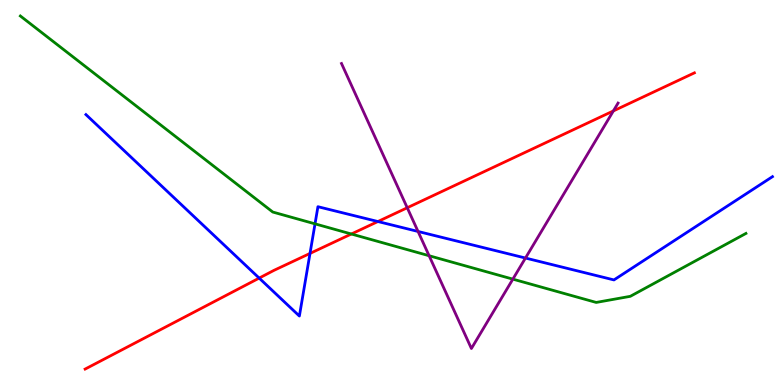[{'lines': ['blue', 'red'], 'intersections': [{'x': 3.34, 'y': 2.78}, {'x': 4.0, 'y': 3.42}, {'x': 4.88, 'y': 4.25}]}, {'lines': ['green', 'red'], 'intersections': [{'x': 4.53, 'y': 3.92}]}, {'lines': ['purple', 'red'], 'intersections': [{'x': 5.25, 'y': 4.6}, {'x': 7.91, 'y': 7.12}]}, {'lines': ['blue', 'green'], 'intersections': [{'x': 4.06, 'y': 4.19}]}, {'lines': ['blue', 'purple'], 'intersections': [{'x': 5.39, 'y': 3.99}, {'x': 6.78, 'y': 3.3}]}, {'lines': ['green', 'purple'], 'intersections': [{'x': 5.54, 'y': 3.36}, {'x': 6.62, 'y': 2.75}]}]